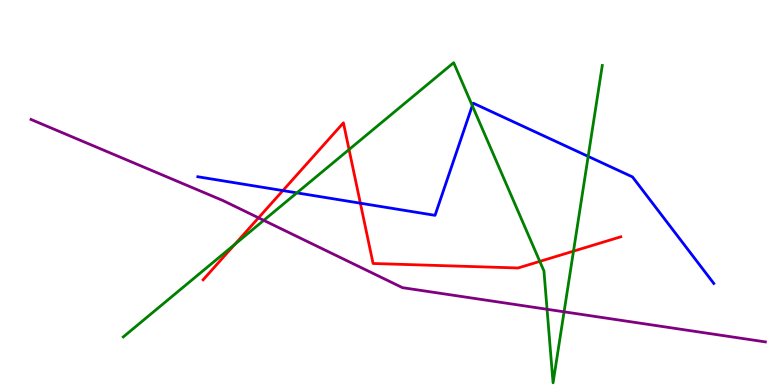[{'lines': ['blue', 'red'], 'intersections': [{'x': 3.65, 'y': 5.05}, {'x': 4.65, 'y': 4.72}]}, {'lines': ['green', 'red'], 'intersections': [{'x': 3.03, 'y': 3.65}, {'x': 4.5, 'y': 6.12}, {'x': 6.97, 'y': 3.21}, {'x': 7.4, 'y': 3.48}]}, {'lines': ['purple', 'red'], 'intersections': [{'x': 3.34, 'y': 4.34}]}, {'lines': ['blue', 'green'], 'intersections': [{'x': 3.83, 'y': 4.99}, {'x': 6.09, 'y': 7.26}, {'x': 7.59, 'y': 5.94}]}, {'lines': ['blue', 'purple'], 'intersections': []}, {'lines': ['green', 'purple'], 'intersections': [{'x': 3.4, 'y': 4.28}, {'x': 7.06, 'y': 1.97}, {'x': 7.28, 'y': 1.9}]}]